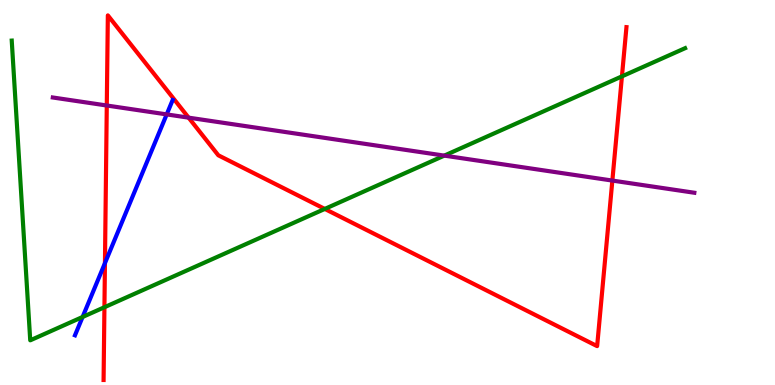[{'lines': ['blue', 'red'], 'intersections': [{'x': 1.35, 'y': 3.17}]}, {'lines': ['green', 'red'], 'intersections': [{'x': 1.35, 'y': 2.02}, {'x': 4.19, 'y': 4.57}, {'x': 8.02, 'y': 8.02}]}, {'lines': ['purple', 'red'], 'intersections': [{'x': 1.38, 'y': 7.26}, {'x': 2.43, 'y': 6.94}, {'x': 7.9, 'y': 5.31}]}, {'lines': ['blue', 'green'], 'intersections': [{'x': 1.07, 'y': 1.77}]}, {'lines': ['blue', 'purple'], 'intersections': [{'x': 2.15, 'y': 7.03}]}, {'lines': ['green', 'purple'], 'intersections': [{'x': 5.73, 'y': 5.96}]}]